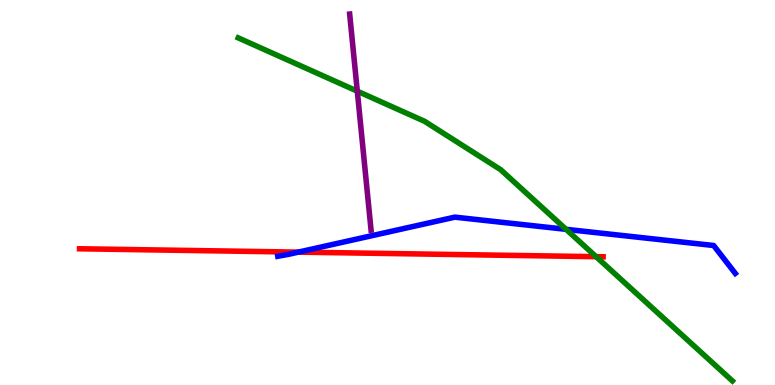[{'lines': ['blue', 'red'], 'intersections': [{'x': 3.85, 'y': 3.45}]}, {'lines': ['green', 'red'], 'intersections': [{'x': 7.69, 'y': 3.33}]}, {'lines': ['purple', 'red'], 'intersections': []}, {'lines': ['blue', 'green'], 'intersections': [{'x': 7.3, 'y': 4.04}]}, {'lines': ['blue', 'purple'], 'intersections': []}, {'lines': ['green', 'purple'], 'intersections': [{'x': 4.61, 'y': 7.63}]}]